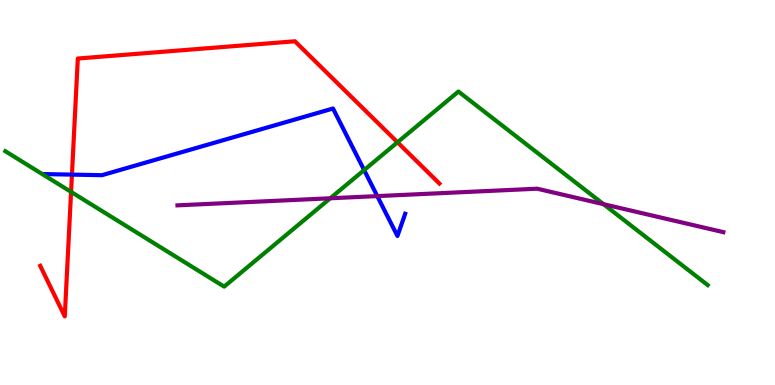[{'lines': ['blue', 'red'], 'intersections': [{'x': 0.928, 'y': 5.46}]}, {'lines': ['green', 'red'], 'intersections': [{'x': 0.917, 'y': 5.02}, {'x': 5.13, 'y': 6.3}]}, {'lines': ['purple', 'red'], 'intersections': []}, {'lines': ['blue', 'green'], 'intersections': [{'x': 4.7, 'y': 5.58}]}, {'lines': ['blue', 'purple'], 'intersections': [{'x': 4.87, 'y': 4.91}]}, {'lines': ['green', 'purple'], 'intersections': [{'x': 4.26, 'y': 4.85}, {'x': 7.79, 'y': 4.7}]}]